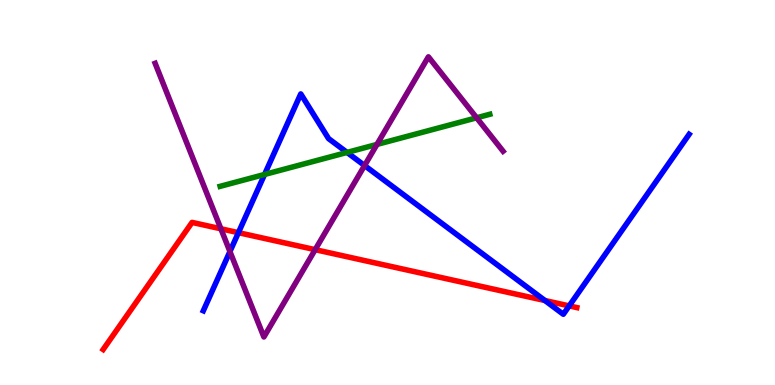[{'lines': ['blue', 'red'], 'intersections': [{'x': 3.08, 'y': 3.96}, {'x': 7.03, 'y': 2.19}, {'x': 7.34, 'y': 2.05}]}, {'lines': ['green', 'red'], 'intersections': []}, {'lines': ['purple', 'red'], 'intersections': [{'x': 2.85, 'y': 4.06}, {'x': 4.07, 'y': 3.52}]}, {'lines': ['blue', 'green'], 'intersections': [{'x': 3.41, 'y': 5.47}, {'x': 4.48, 'y': 6.04}]}, {'lines': ['blue', 'purple'], 'intersections': [{'x': 2.97, 'y': 3.47}, {'x': 4.7, 'y': 5.7}]}, {'lines': ['green', 'purple'], 'intersections': [{'x': 4.86, 'y': 6.25}, {'x': 6.15, 'y': 6.94}]}]